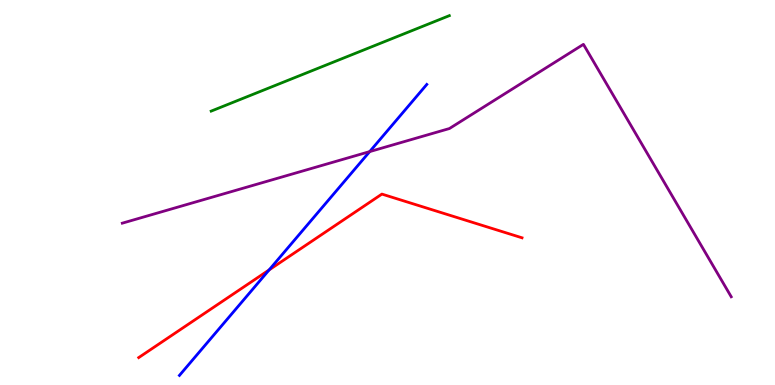[{'lines': ['blue', 'red'], 'intersections': [{'x': 3.47, 'y': 2.99}]}, {'lines': ['green', 'red'], 'intersections': []}, {'lines': ['purple', 'red'], 'intersections': []}, {'lines': ['blue', 'green'], 'intersections': []}, {'lines': ['blue', 'purple'], 'intersections': [{'x': 4.77, 'y': 6.06}]}, {'lines': ['green', 'purple'], 'intersections': []}]